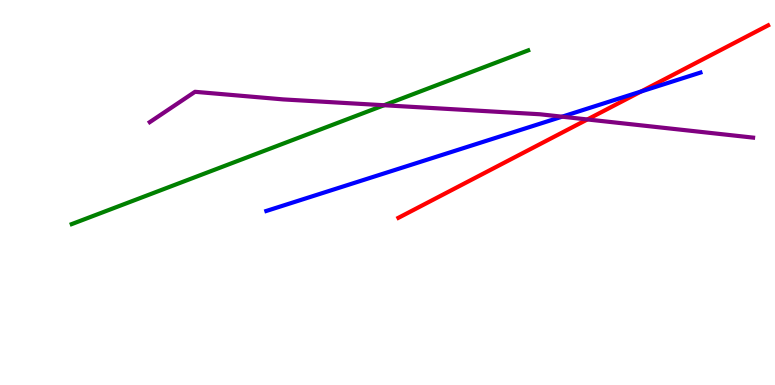[{'lines': ['blue', 'red'], 'intersections': [{'x': 8.27, 'y': 7.62}]}, {'lines': ['green', 'red'], 'intersections': []}, {'lines': ['purple', 'red'], 'intersections': [{'x': 7.58, 'y': 6.9}]}, {'lines': ['blue', 'green'], 'intersections': []}, {'lines': ['blue', 'purple'], 'intersections': [{'x': 7.25, 'y': 6.97}]}, {'lines': ['green', 'purple'], 'intersections': [{'x': 4.96, 'y': 7.27}]}]